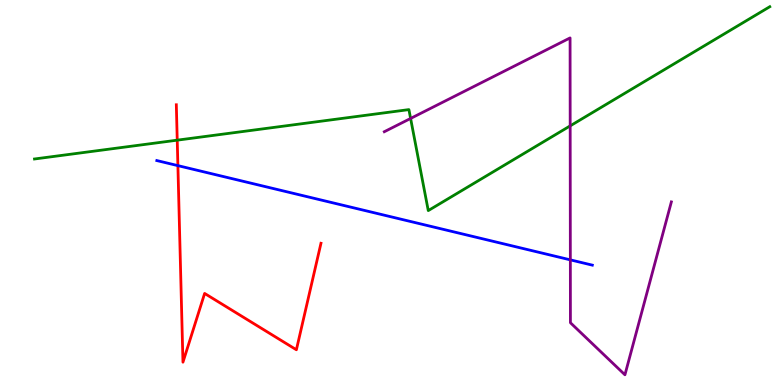[{'lines': ['blue', 'red'], 'intersections': [{'x': 2.3, 'y': 5.7}]}, {'lines': ['green', 'red'], 'intersections': [{'x': 2.29, 'y': 6.36}]}, {'lines': ['purple', 'red'], 'intersections': []}, {'lines': ['blue', 'green'], 'intersections': []}, {'lines': ['blue', 'purple'], 'intersections': [{'x': 7.36, 'y': 3.25}]}, {'lines': ['green', 'purple'], 'intersections': [{'x': 5.3, 'y': 6.92}, {'x': 7.36, 'y': 6.73}]}]